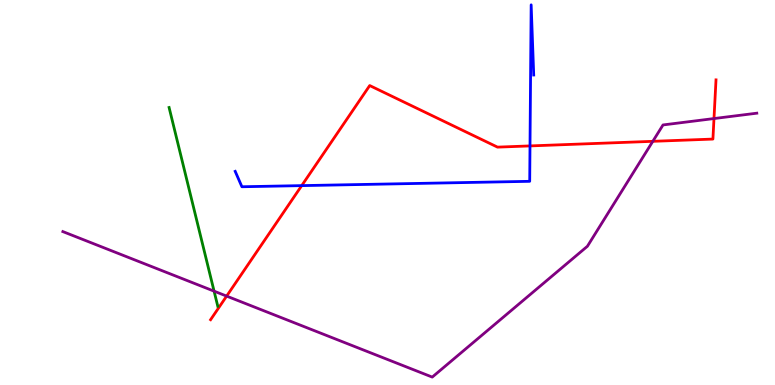[{'lines': ['blue', 'red'], 'intersections': [{'x': 3.89, 'y': 5.18}, {'x': 6.84, 'y': 6.21}]}, {'lines': ['green', 'red'], 'intersections': []}, {'lines': ['purple', 'red'], 'intersections': [{'x': 2.92, 'y': 2.31}, {'x': 8.42, 'y': 6.33}, {'x': 9.21, 'y': 6.92}]}, {'lines': ['blue', 'green'], 'intersections': []}, {'lines': ['blue', 'purple'], 'intersections': []}, {'lines': ['green', 'purple'], 'intersections': [{'x': 2.76, 'y': 2.44}]}]